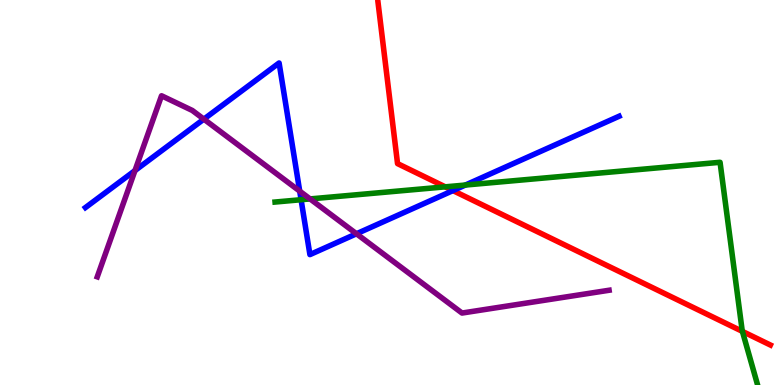[{'lines': ['blue', 'red'], 'intersections': [{'x': 5.84, 'y': 5.05}]}, {'lines': ['green', 'red'], 'intersections': [{'x': 5.75, 'y': 5.15}, {'x': 9.58, 'y': 1.39}]}, {'lines': ['purple', 'red'], 'intersections': []}, {'lines': ['blue', 'green'], 'intersections': [{'x': 3.89, 'y': 4.81}, {'x': 6.0, 'y': 5.19}]}, {'lines': ['blue', 'purple'], 'intersections': [{'x': 1.74, 'y': 5.57}, {'x': 2.63, 'y': 6.91}, {'x': 3.87, 'y': 5.04}, {'x': 4.6, 'y': 3.93}]}, {'lines': ['green', 'purple'], 'intersections': [{'x': 4.0, 'y': 4.83}]}]